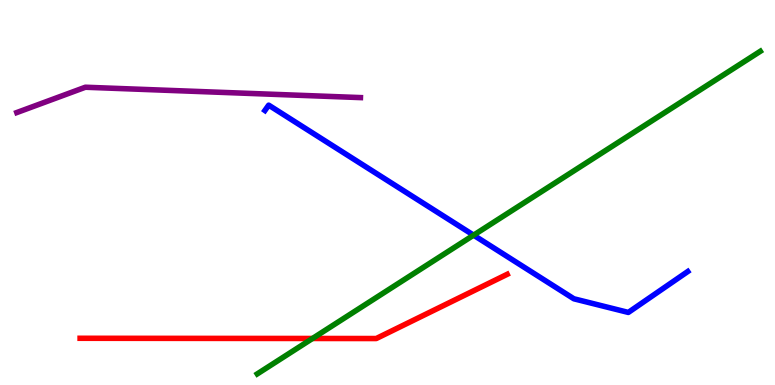[{'lines': ['blue', 'red'], 'intersections': []}, {'lines': ['green', 'red'], 'intersections': [{'x': 4.03, 'y': 1.21}]}, {'lines': ['purple', 'red'], 'intersections': []}, {'lines': ['blue', 'green'], 'intersections': [{'x': 6.11, 'y': 3.89}]}, {'lines': ['blue', 'purple'], 'intersections': []}, {'lines': ['green', 'purple'], 'intersections': []}]